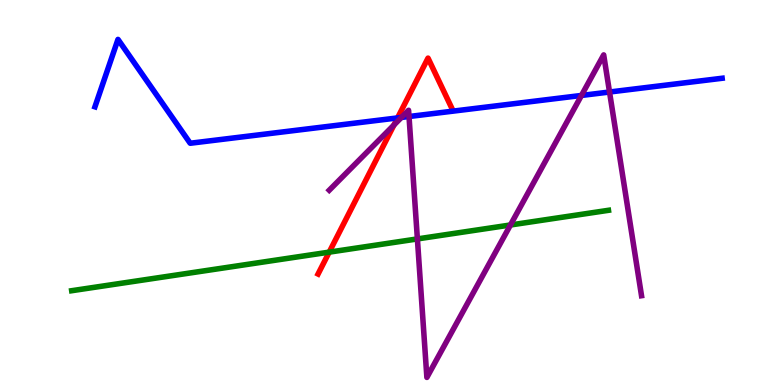[{'lines': ['blue', 'red'], 'intersections': [{'x': 5.13, 'y': 6.94}]}, {'lines': ['green', 'red'], 'intersections': [{'x': 4.25, 'y': 3.45}]}, {'lines': ['purple', 'red'], 'intersections': [{'x': 5.08, 'y': 6.75}]}, {'lines': ['blue', 'green'], 'intersections': []}, {'lines': ['blue', 'purple'], 'intersections': [{'x': 5.18, 'y': 6.95}, {'x': 5.28, 'y': 6.97}, {'x': 7.5, 'y': 7.52}, {'x': 7.86, 'y': 7.61}]}, {'lines': ['green', 'purple'], 'intersections': [{'x': 5.39, 'y': 3.79}, {'x': 6.59, 'y': 4.16}]}]